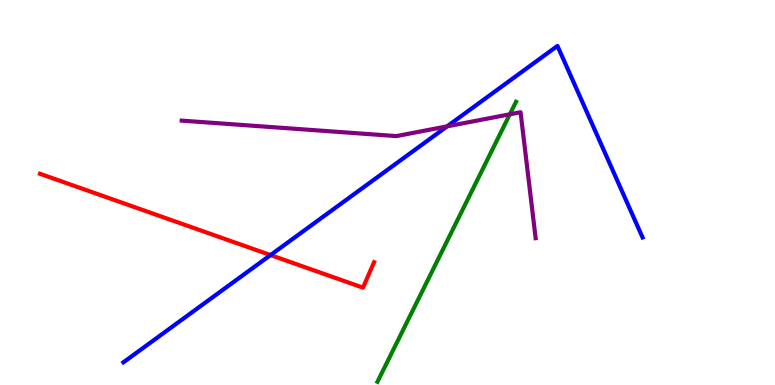[{'lines': ['blue', 'red'], 'intersections': [{'x': 3.49, 'y': 3.37}]}, {'lines': ['green', 'red'], 'intersections': []}, {'lines': ['purple', 'red'], 'intersections': []}, {'lines': ['blue', 'green'], 'intersections': []}, {'lines': ['blue', 'purple'], 'intersections': [{'x': 5.77, 'y': 6.72}]}, {'lines': ['green', 'purple'], 'intersections': [{'x': 6.58, 'y': 7.03}]}]